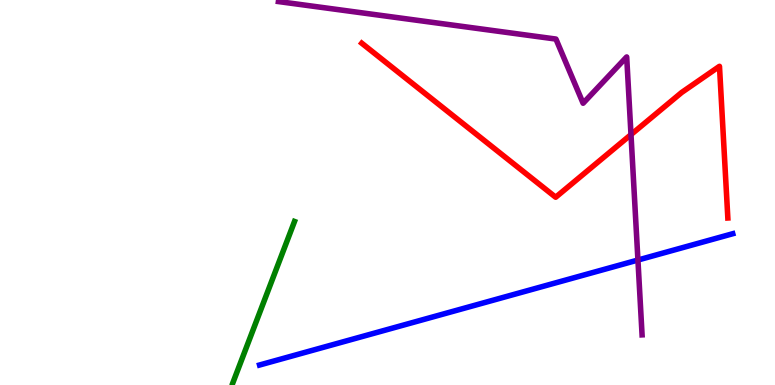[{'lines': ['blue', 'red'], 'intersections': []}, {'lines': ['green', 'red'], 'intersections': []}, {'lines': ['purple', 'red'], 'intersections': [{'x': 8.14, 'y': 6.5}]}, {'lines': ['blue', 'green'], 'intersections': []}, {'lines': ['blue', 'purple'], 'intersections': [{'x': 8.23, 'y': 3.25}]}, {'lines': ['green', 'purple'], 'intersections': []}]